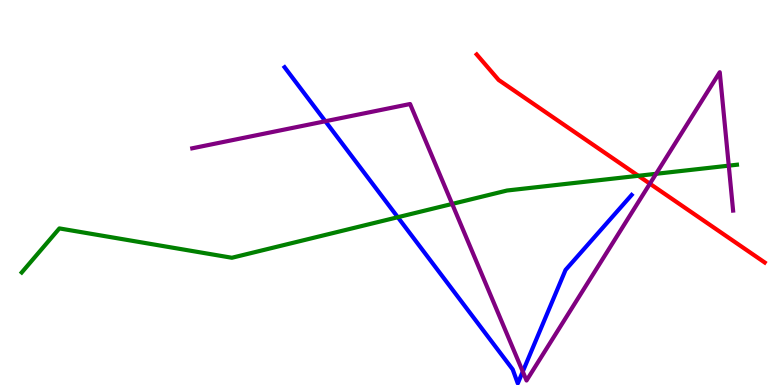[{'lines': ['blue', 'red'], 'intersections': []}, {'lines': ['green', 'red'], 'intersections': [{'x': 8.24, 'y': 5.43}]}, {'lines': ['purple', 'red'], 'intersections': [{'x': 8.39, 'y': 5.23}]}, {'lines': ['blue', 'green'], 'intersections': [{'x': 5.13, 'y': 4.36}]}, {'lines': ['blue', 'purple'], 'intersections': [{'x': 4.2, 'y': 6.85}, {'x': 6.75, 'y': 0.349}]}, {'lines': ['green', 'purple'], 'intersections': [{'x': 5.83, 'y': 4.7}, {'x': 8.47, 'y': 5.49}, {'x': 9.4, 'y': 5.7}]}]